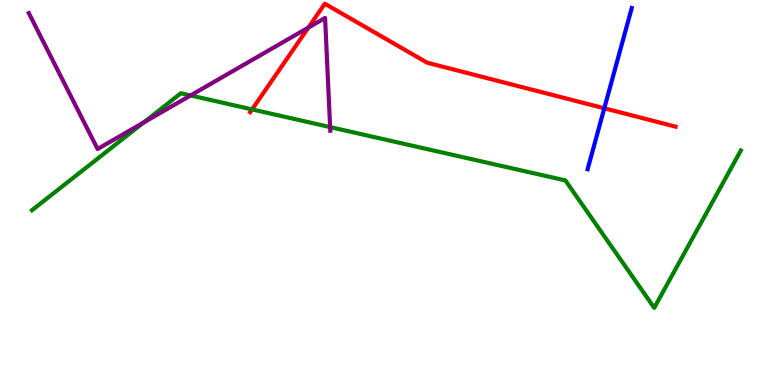[{'lines': ['blue', 'red'], 'intersections': [{'x': 7.8, 'y': 7.19}]}, {'lines': ['green', 'red'], 'intersections': [{'x': 3.25, 'y': 7.16}]}, {'lines': ['purple', 'red'], 'intersections': [{'x': 3.98, 'y': 9.29}]}, {'lines': ['blue', 'green'], 'intersections': []}, {'lines': ['blue', 'purple'], 'intersections': []}, {'lines': ['green', 'purple'], 'intersections': [{'x': 1.85, 'y': 6.82}, {'x': 2.46, 'y': 7.52}, {'x': 4.26, 'y': 6.7}]}]